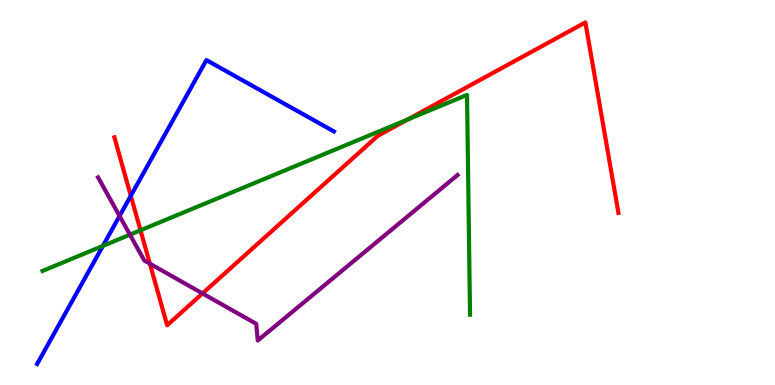[{'lines': ['blue', 'red'], 'intersections': [{'x': 1.69, 'y': 4.91}]}, {'lines': ['green', 'red'], 'intersections': [{'x': 1.81, 'y': 4.02}, {'x': 5.26, 'y': 6.89}]}, {'lines': ['purple', 'red'], 'intersections': [{'x': 1.93, 'y': 3.15}, {'x': 2.61, 'y': 2.38}]}, {'lines': ['blue', 'green'], 'intersections': [{'x': 1.33, 'y': 3.61}]}, {'lines': ['blue', 'purple'], 'intersections': [{'x': 1.54, 'y': 4.39}]}, {'lines': ['green', 'purple'], 'intersections': [{'x': 1.68, 'y': 3.9}]}]